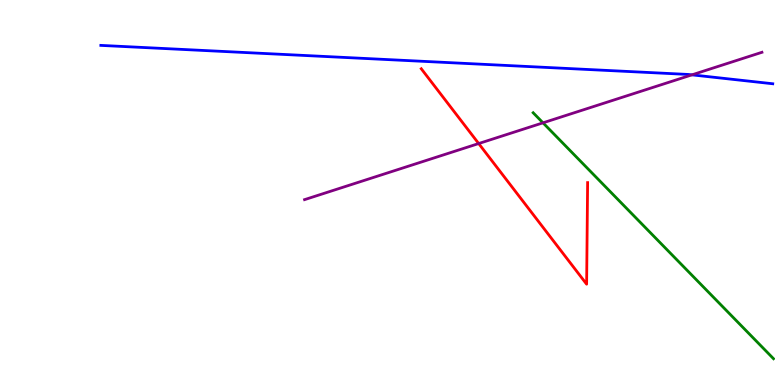[{'lines': ['blue', 'red'], 'intersections': []}, {'lines': ['green', 'red'], 'intersections': []}, {'lines': ['purple', 'red'], 'intersections': [{'x': 6.18, 'y': 6.27}]}, {'lines': ['blue', 'green'], 'intersections': []}, {'lines': ['blue', 'purple'], 'intersections': [{'x': 8.93, 'y': 8.06}]}, {'lines': ['green', 'purple'], 'intersections': [{'x': 7.01, 'y': 6.81}]}]